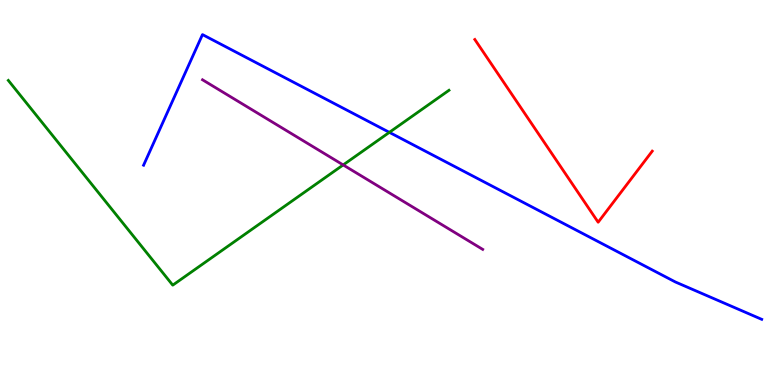[{'lines': ['blue', 'red'], 'intersections': []}, {'lines': ['green', 'red'], 'intersections': []}, {'lines': ['purple', 'red'], 'intersections': []}, {'lines': ['blue', 'green'], 'intersections': [{'x': 5.02, 'y': 6.56}]}, {'lines': ['blue', 'purple'], 'intersections': []}, {'lines': ['green', 'purple'], 'intersections': [{'x': 4.43, 'y': 5.72}]}]